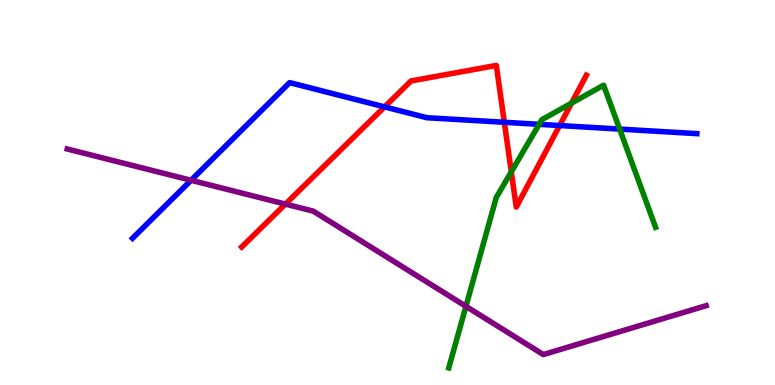[{'lines': ['blue', 'red'], 'intersections': [{'x': 4.96, 'y': 7.22}, {'x': 6.51, 'y': 6.82}, {'x': 7.22, 'y': 6.74}]}, {'lines': ['green', 'red'], 'intersections': [{'x': 6.6, 'y': 5.54}, {'x': 7.37, 'y': 7.32}]}, {'lines': ['purple', 'red'], 'intersections': [{'x': 3.68, 'y': 4.7}]}, {'lines': ['blue', 'green'], 'intersections': [{'x': 6.96, 'y': 6.77}, {'x': 8.0, 'y': 6.65}]}, {'lines': ['blue', 'purple'], 'intersections': [{'x': 2.47, 'y': 5.32}]}, {'lines': ['green', 'purple'], 'intersections': [{'x': 6.01, 'y': 2.04}]}]